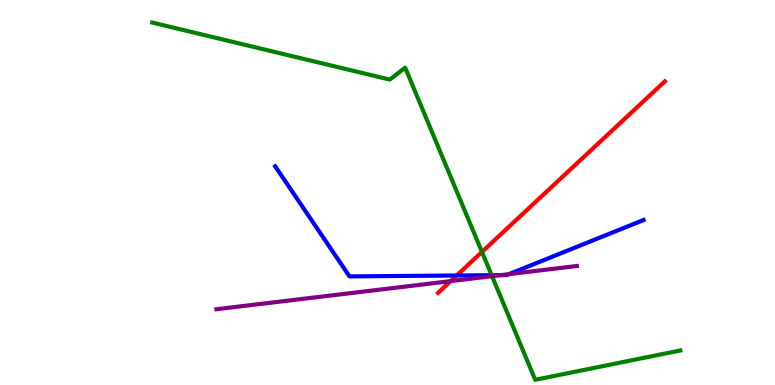[{'lines': ['blue', 'red'], 'intersections': [{'x': 5.89, 'y': 2.84}]}, {'lines': ['green', 'red'], 'intersections': [{'x': 6.22, 'y': 3.46}]}, {'lines': ['purple', 'red'], 'intersections': [{'x': 5.82, 'y': 2.7}]}, {'lines': ['blue', 'green'], 'intersections': [{'x': 6.34, 'y': 2.85}]}, {'lines': ['blue', 'purple'], 'intersections': [{'x': 6.46, 'y': 2.85}, {'x': 6.57, 'y': 2.88}]}, {'lines': ['green', 'purple'], 'intersections': [{'x': 6.35, 'y': 2.83}]}]